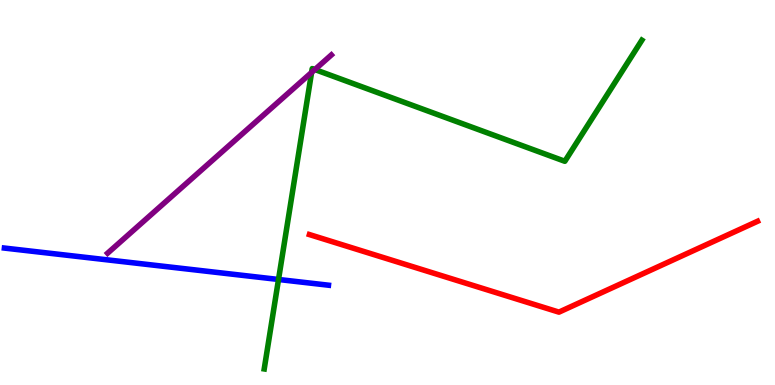[{'lines': ['blue', 'red'], 'intersections': []}, {'lines': ['green', 'red'], 'intersections': []}, {'lines': ['purple', 'red'], 'intersections': []}, {'lines': ['blue', 'green'], 'intersections': [{'x': 3.59, 'y': 2.74}]}, {'lines': ['blue', 'purple'], 'intersections': []}, {'lines': ['green', 'purple'], 'intersections': [{'x': 4.02, 'y': 8.12}, {'x': 4.06, 'y': 8.19}]}]